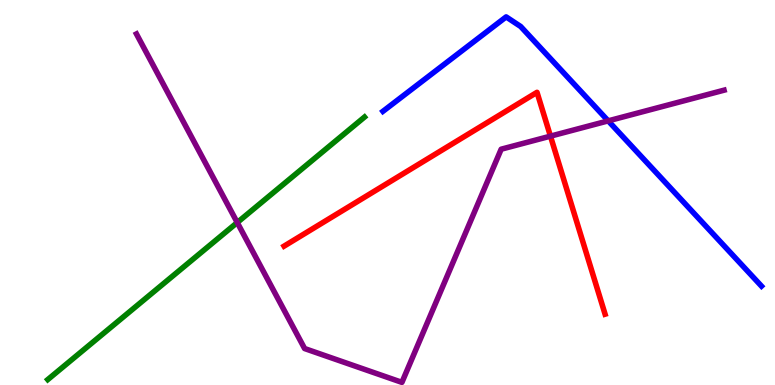[{'lines': ['blue', 'red'], 'intersections': []}, {'lines': ['green', 'red'], 'intersections': []}, {'lines': ['purple', 'red'], 'intersections': [{'x': 7.1, 'y': 6.46}]}, {'lines': ['blue', 'green'], 'intersections': []}, {'lines': ['blue', 'purple'], 'intersections': [{'x': 7.85, 'y': 6.86}]}, {'lines': ['green', 'purple'], 'intersections': [{'x': 3.06, 'y': 4.22}]}]